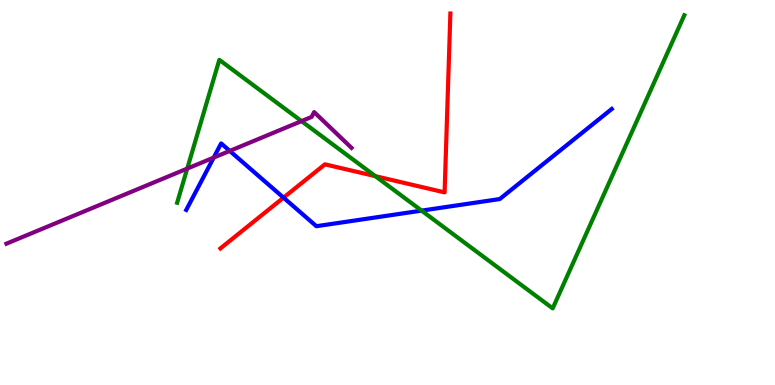[{'lines': ['blue', 'red'], 'intersections': [{'x': 3.66, 'y': 4.87}]}, {'lines': ['green', 'red'], 'intersections': [{'x': 4.84, 'y': 5.42}]}, {'lines': ['purple', 'red'], 'intersections': []}, {'lines': ['blue', 'green'], 'intersections': [{'x': 5.44, 'y': 4.53}]}, {'lines': ['blue', 'purple'], 'intersections': [{'x': 2.76, 'y': 5.91}, {'x': 2.96, 'y': 6.08}]}, {'lines': ['green', 'purple'], 'intersections': [{'x': 2.42, 'y': 5.62}, {'x': 3.89, 'y': 6.85}]}]